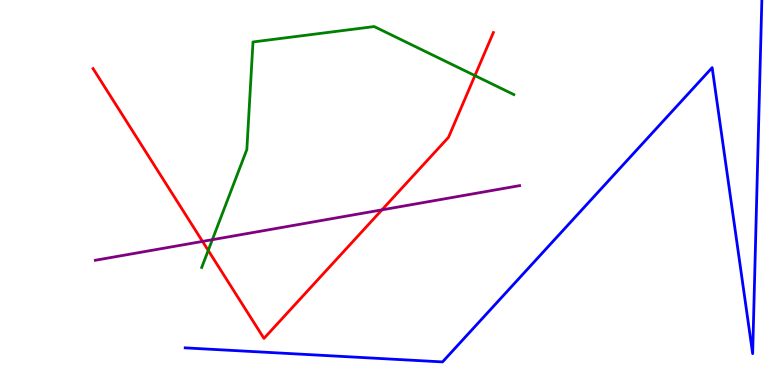[{'lines': ['blue', 'red'], 'intersections': []}, {'lines': ['green', 'red'], 'intersections': [{'x': 2.69, 'y': 3.5}, {'x': 6.13, 'y': 8.04}]}, {'lines': ['purple', 'red'], 'intersections': [{'x': 2.61, 'y': 3.73}, {'x': 4.93, 'y': 4.55}]}, {'lines': ['blue', 'green'], 'intersections': []}, {'lines': ['blue', 'purple'], 'intersections': []}, {'lines': ['green', 'purple'], 'intersections': [{'x': 2.74, 'y': 3.77}]}]